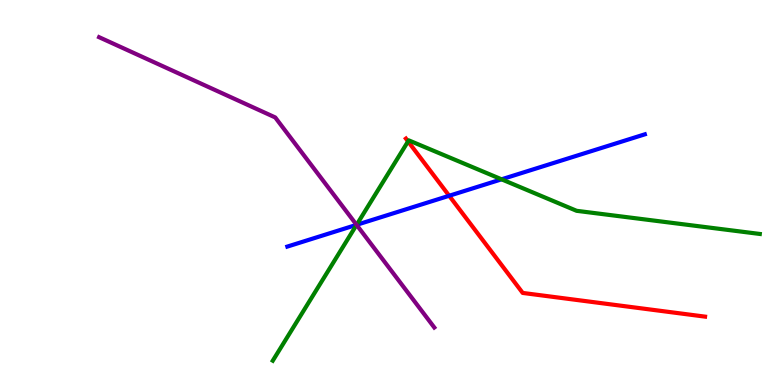[{'lines': ['blue', 'red'], 'intersections': [{'x': 5.8, 'y': 4.92}]}, {'lines': ['green', 'red'], 'intersections': [{'x': 5.27, 'y': 6.33}]}, {'lines': ['purple', 'red'], 'intersections': []}, {'lines': ['blue', 'green'], 'intersections': [{'x': 4.6, 'y': 4.16}, {'x': 6.47, 'y': 5.34}]}, {'lines': ['blue', 'purple'], 'intersections': [{'x': 4.6, 'y': 4.16}]}, {'lines': ['green', 'purple'], 'intersections': [{'x': 4.6, 'y': 4.16}]}]